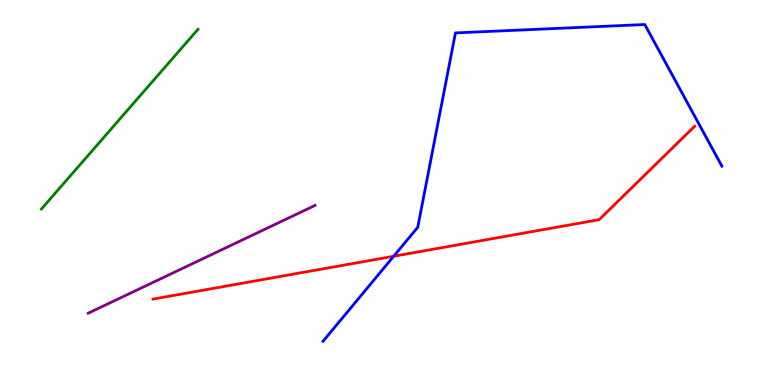[{'lines': ['blue', 'red'], 'intersections': [{'x': 5.08, 'y': 3.34}]}, {'lines': ['green', 'red'], 'intersections': []}, {'lines': ['purple', 'red'], 'intersections': []}, {'lines': ['blue', 'green'], 'intersections': []}, {'lines': ['blue', 'purple'], 'intersections': []}, {'lines': ['green', 'purple'], 'intersections': []}]